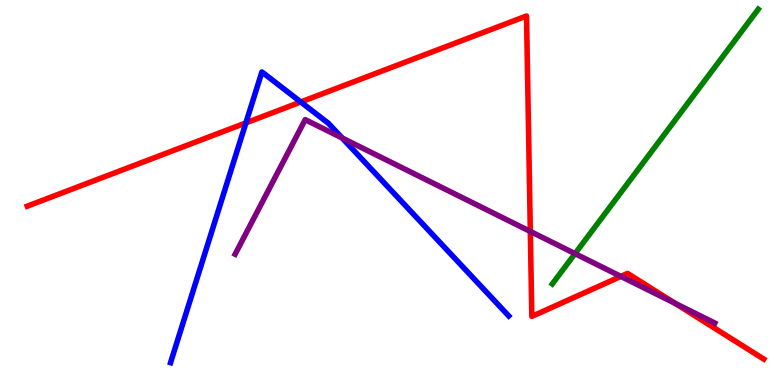[{'lines': ['blue', 'red'], 'intersections': [{'x': 3.17, 'y': 6.81}, {'x': 3.88, 'y': 7.35}]}, {'lines': ['green', 'red'], 'intersections': []}, {'lines': ['purple', 'red'], 'intersections': [{'x': 6.84, 'y': 3.99}, {'x': 8.01, 'y': 2.82}, {'x': 8.71, 'y': 2.12}]}, {'lines': ['blue', 'green'], 'intersections': []}, {'lines': ['blue', 'purple'], 'intersections': [{'x': 4.41, 'y': 6.42}]}, {'lines': ['green', 'purple'], 'intersections': [{'x': 7.42, 'y': 3.41}]}]